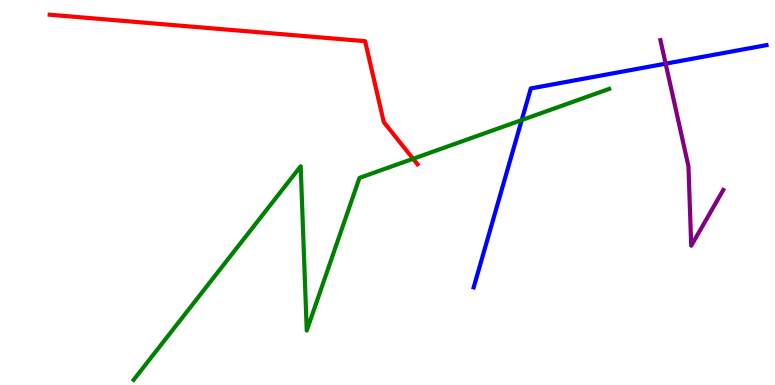[{'lines': ['blue', 'red'], 'intersections': []}, {'lines': ['green', 'red'], 'intersections': [{'x': 5.33, 'y': 5.88}]}, {'lines': ['purple', 'red'], 'intersections': []}, {'lines': ['blue', 'green'], 'intersections': [{'x': 6.73, 'y': 6.88}]}, {'lines': ['blue', 'purple'], 'intersections': [{'x': 8.59, 'y': 8.35}]}, {'lines': ['green', 'purple'], 'intersections': []}]